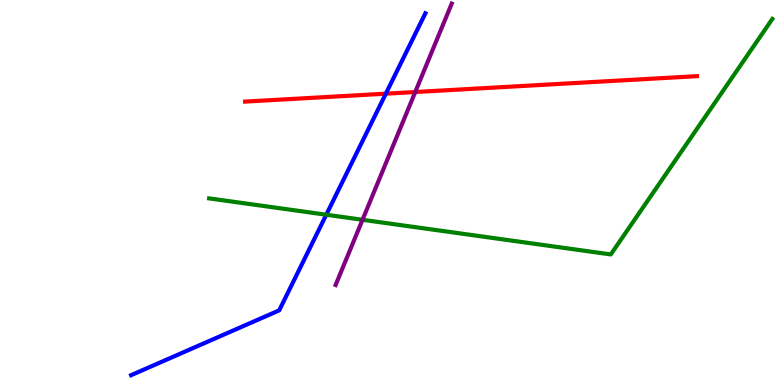[{'lines': ['blue', 'red'], 'intersections': [{'x': 4.98, 'y': 7.57}]}, {'lines': ['green', 'red'], 'intersections': []}, {'lines': ['purple', 'red'], 'intersections': [{'x': 5.36, 'y': 7.61}]}, {'lines': ['blue', 'green'], 'intersections': [{'x': 4.21, 'y': 4.42}]}, {'lines': ['blue', 'purple'], 'intersections': []}, {'lines': ['green', 'purple'], 'intersections': [{'x': 4.68, 'y': 4.29}]}]